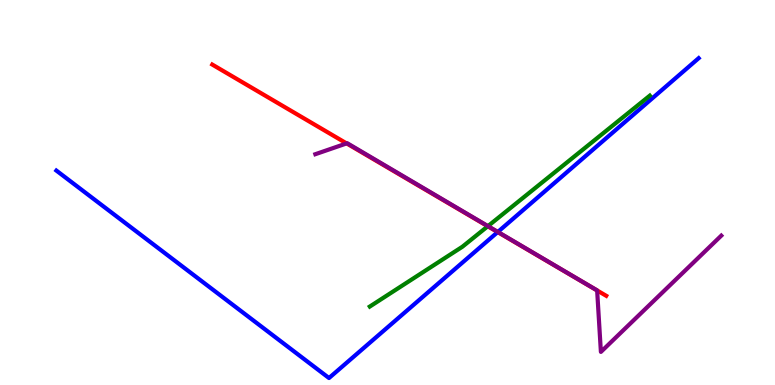[{'lines': ['blue', 'red'], 'intersections': [{'x': 6.42, 'y': 3.97}]}, {'lines': ['green', 'red'], 'intersections': [{'x': 6.29, 'y': 4.12}]}, {'lines': ['purple', 'red'], 'intersections': [{'x': 4.47, 'y': 6.27}, {'x': 7.71, 'y': 2.46}]}, {'lines': ['blue', 'green'], 'intersections': []}, {'lines': ['blue', 'purple'], 'intersections': [{'x': 6.42, 'y': 3.98}]}, {'lines': ['green', 'purple'], 'intersections': [{'x': 6.3, 'y': 4.13}]}]